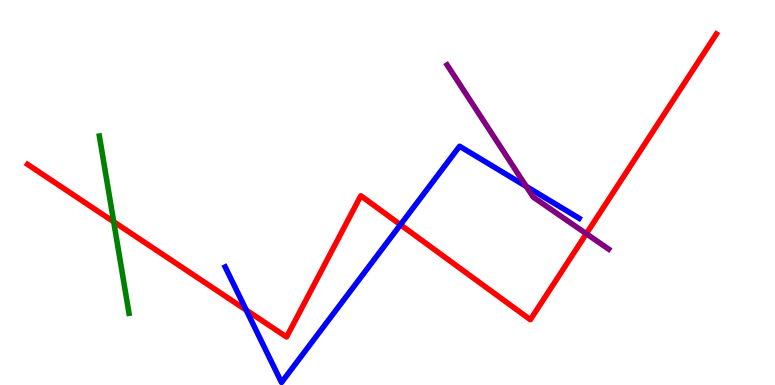[{'lines': ['blue', 'red'], 'intersections': [{'x': 3.18, 'y': 1.95}, {'x': 5.17, 'y': 4.16}]}, {'lines': ['green', 'red'], 'intersections': [{'x': 1.47, 'y': 4.24}]}, {'lines': ['purple', 'red'], 'intersections': [{'x': 7.57, 'y': 3.93}]}, {'lines': ['blue', 'green'], 'intersections': []}, {'lines': ['blue', 'purple'], 'intersections': [{'x': 6.79, 'y': 5.16}]}, {'lines': ['green', 'purple'], 'intersections': []}]